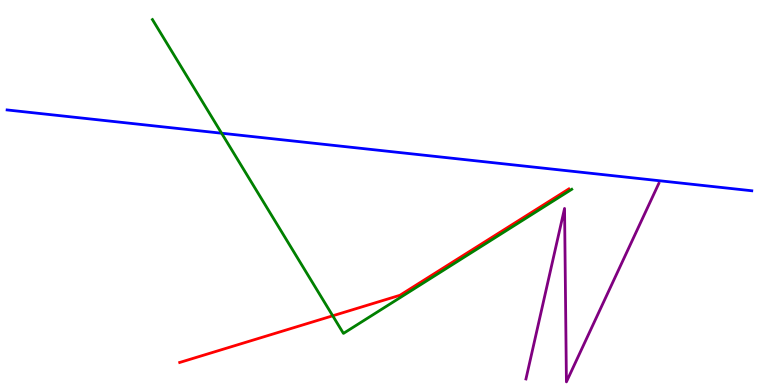[{'lines': ['blue', 'red'], 'intersections': []}, {'lines': ['green', 'red'], 'intersections': [{'x': 4.29, 'y': 1.8}]}, {'lines': ['purple', 'red'], 'intersections': []}, {'lines': ['blue', 'green'], 'intersections': [{'x': 2.86, 'y': 6.54}]}, {'lines': ['blue', 'purple'], 'intersections': []}, {'lines': ['green', 'purple'], 'intersections': []}]